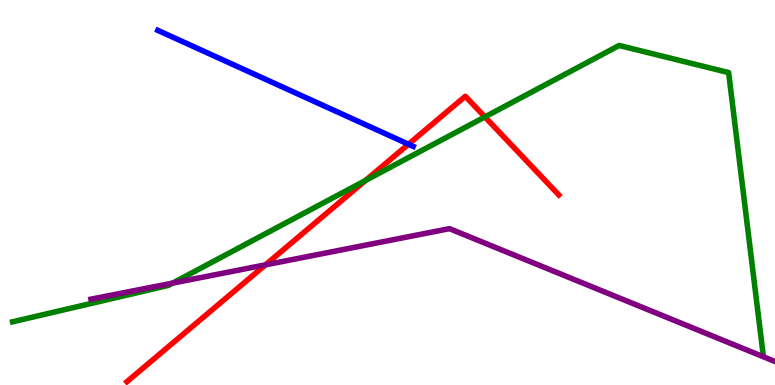[{'lines': ['blue', 'red'], 'intersections': [{'x': 5.27, 'y': 6.25}]}, {'lines': ['green', 'red'], 'intersections': [{'x': 4.72, 'y': 5.31}, {'x': 6.26, 'y': 6.96}]}, {'lines': ['purple', 'red'], 'intersections': [{'x': 3.43, 'y': 3.12}]}, {'lines': ['blue', 'green'], 'intersections': []}, {'lines': ['blue', 'purple'], 'intersections': []}, {'lines': ['green', 'purple'], 'intersections': [{'x': 2.23, 'y': 2.65}]}]